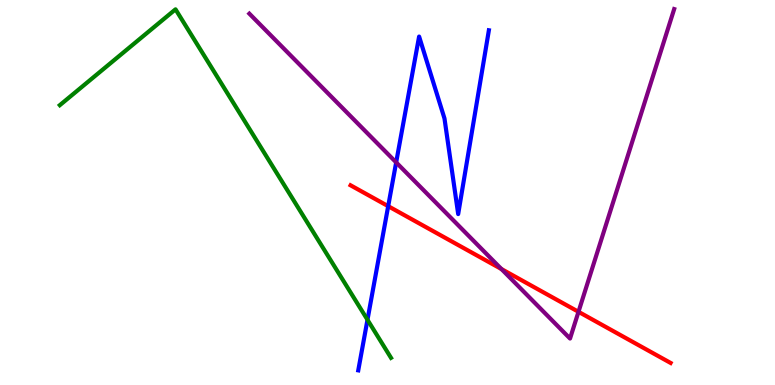[{'lines': ['blue', 'red'], 'intersections': [{'x': 5.01, 'y': 4.64}]}, {'lines': ['green', 'red'], 'intersections': []}, {'lines': ['purple', 'red'], 'intersections': [{'x': 6.47, 'y': 3.01}, {'x': 7.46, 'y': 1.9}]}, {'lines': ['blue', 'green'], 'intersections': [{'x': 4.74, 'y': 1.69}]}, {'lines': ['blue', 'purple'], 'intersections': [{'x': 5.11, 'y': 5.78}]}, {'lines': ['green', 'purple'], 'intersections': []}]